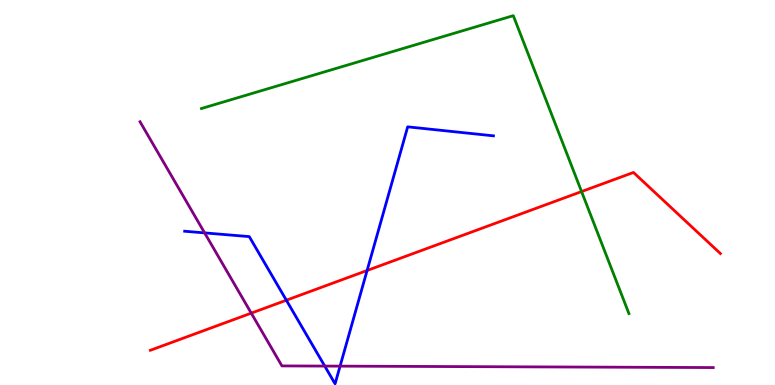[{'lines': ['blue', 'red'], 'intersections': [{'x': 3.69, 'y': 2.2}, {'x': 4.74, 'y': 2.97}]}, {'lines': ['green', 'red'], 'intersections': [{'x': 7.5, 'y': 5.02}]}, {'lines': ['purple', 'red'], 'intersections': [{'x': 3.24, 'y': 1.87}]}, {'lines': ['blue', 'green'], 'intersections': []}, {'lines': ['blue', 'purple'], 'intersections': [{'x': 2.64, 'y': 3.95}, {'x': 4.19, 'y': 0.492}, {'x': 4.39, 'y': 0.49}]}, {'lines': ['green', 'purple'], 'intersections': []}]